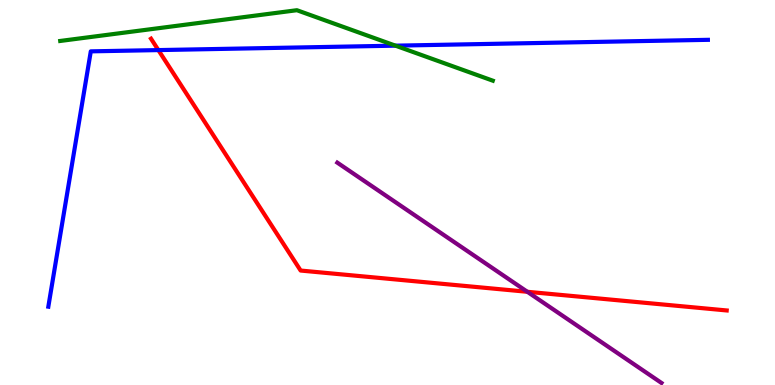[{'lines': ['blue', 'red'], 'intersections': [{'x': 2.04, 'y': 8.7}]}, {'lines': ['green', 'red'], 'intersections': []}, {'lines': ['purple', 'red'], 'intersections': [{'x': 6.8, 'y': 2.42}]}, {'lines': ['blue', 'green'], 'intersections': [{'x': 5.1, 'y': 8.81}]}, {'lines': ['blue', 'purple'], 'intersections': []}, {'lines': ['green', 'purple'], 'intersections': []}]